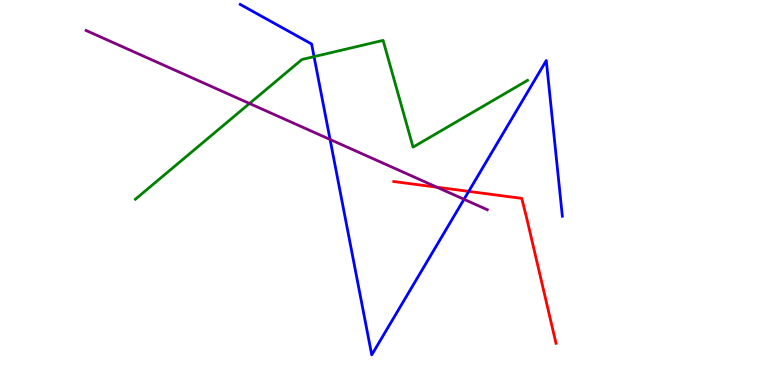[{'lines': ['blue', 'red'], 'intersections': [{'x': 6.05, 'y': 5.03}]}, {'lines': ['green', 'red'], 'intersections': []}, {'lines': ['purple', 'red'], 'intersections': [{'x': 5.64, 'y': 5.14}]}, {'lines': ['blue', 'green'], 'intersections': [{'x': 4.05, 'y': 8.53}]}, {'lines': ['blue', 'purple'], 'intersections': [{'x': 4.26, 'y': 6.38}, {'x': 5.99, 'y': 4.82}]}, {'lines': ['green', 'purple'], 'intersections': [{'x': 3.22, 'y': 7.31}]}]